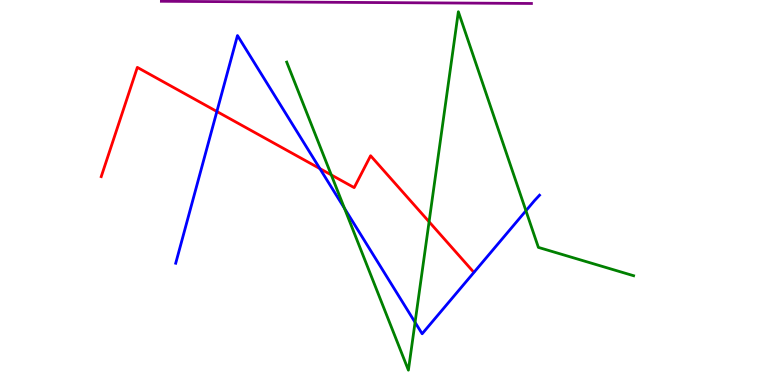[{'lines': ['blue', 'red'], 'intersections': [{'x': 2.8, 'y': 7.1}, {'x': 4.13, 'y': 5.62}]}, {'lines': ['green', 'red'], 'intersections': [{'x': 4.27, 'y': 5.46}, {'x': 5.54, 'y': 4.24}]}, {'lines': ['purple', 'red'], 'intersections': []}, {'lines': ['blue', 'green'], 'intersections': [{'x': 4.44, 'y': 4.59}, {'x': 5.36, 'y': 1.63}, {'x': 6.79, 'y': 4.53}]}, {'lines': ['blue', 'purple'], 'intersections': []}, {'lines': ['green', 'purple'], 'intersections': []}]